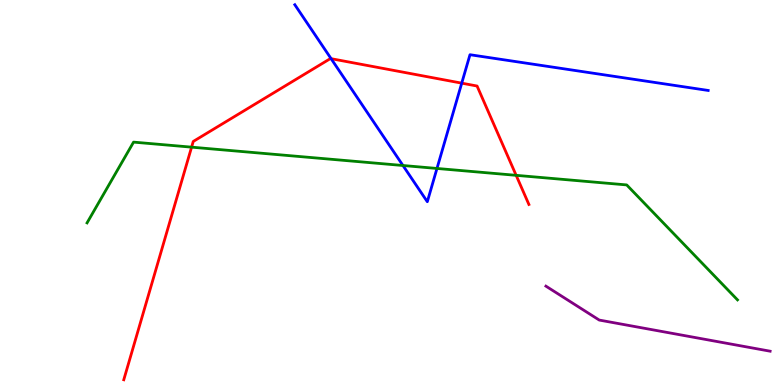[{'lines': ['blue', 'red'], 'intersections': [{'x': 4.27, 'y': 8.48}, {'x': 5.96, 'y': 7.84}]}, {'lines': ['green', 'red'], 'intersections': [{'x': 2.47, 'y': 6.18}, {'x': 6.66, 'y': 5.45}]}, {'lines': ['purple', 'red'], 'intersections': []}, {'lines': ['blue', 'green'], 'intersections': [{'x': 5.2, 'y': 5.7}, {'x': 5.64, 'y': 5.62}]}, {'lines': ['blue', 'purple'], 'intersections': []}, {'lines': ['green', 'purple'], 'intersections': []}]